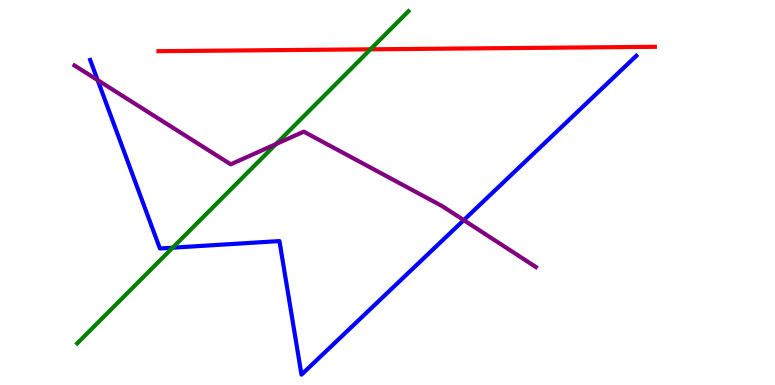[{'lines': ['blue', 'red'], 'intersections': []}, {'lines': ['green', 'red'], 'intersections': [{'x': 4.78, 'y': 8.72}]}, {'lines': ['purple', 'red'], 'intersections': []}, {'lines': ['blue', 'green'], 'intersections': [{'x': 2.23, 'y': 3.57}]}, {'lines': ['blue', 'purple'], 'intersections': [{'x': 1.26, 'y': 7.92}, {'x': 5.98, 'y': 4.28}]}, {'lines': ['green', 'purple'], 'intersections': [{'x': 3.56, 'y': 6.26}]}]